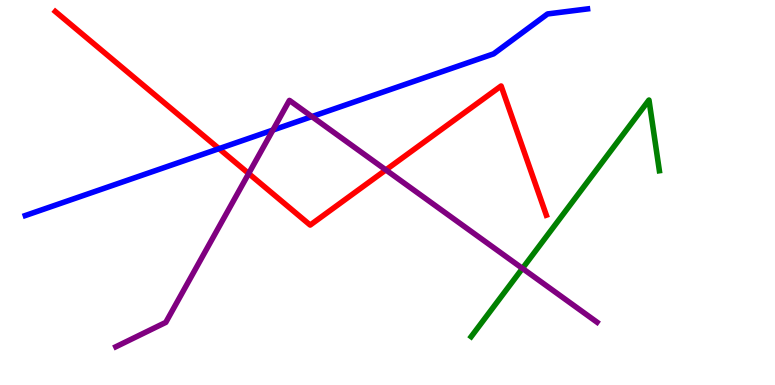[{'lines': ['blue', 'red'], 'intersections': [{'x': 2.83, 'y': 6.14}]}, {'lines': ['green', 'red'], 'intersections': []}, {'lines': ['purple', 'red'], 'intersections': [{'x': 3.21, 'y': 5.49}, {'x': 4.98, 'y': 5.59}]}, {'lines': ['blue', 'green'], 'intersections': []}, {'lines': ['blue', 'purple'], 'intersections': [{'x': 3.52, 'y': 6.62}, {'x': 4.02, 'y': 6.97}]}, {'lines': ['green', 'purple'], 'intersections': [{'x': 6.74, 'y': 3.03}]}]